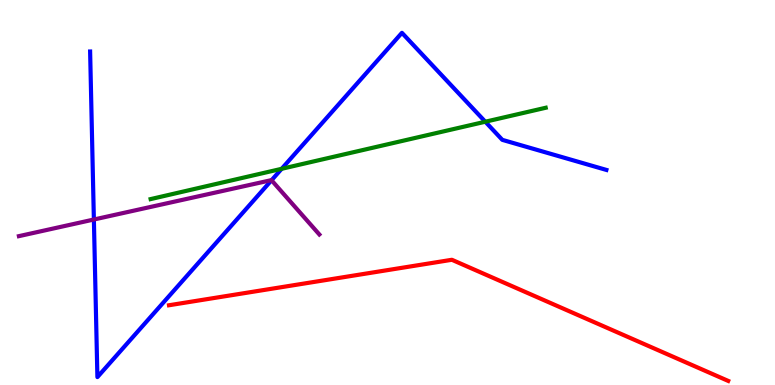[{'lines': ['blue', 'red'], 'intersections': []}, {'lines': ['green', 'red'], 'intersections': []}, {'lines': ['purple', 'red'], 'intersections': []}, {'lines': ['blue', 'green'], 'intersections': [{'x': 3.63, 'y': 5.62}, {'x': 6.26, 'y': 6.84}]}, {'lines': ['blue', 'purple'], 'intersections': [{'x': 1.21, 'y': 4.3}, {'x': 3.5, 'y': 5.32}]}, {'lines': ['green', 'purple'], 'intersections': []}]